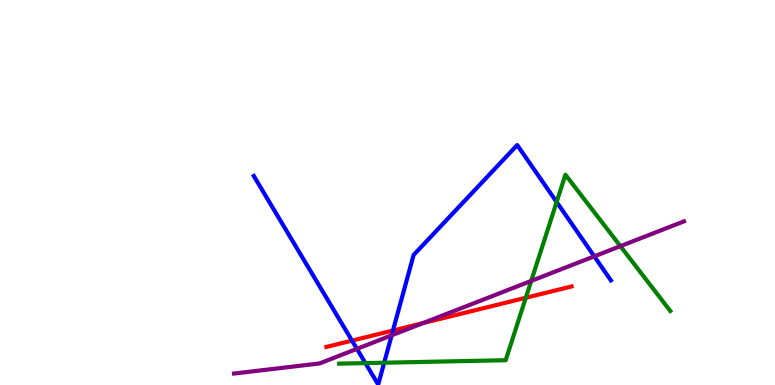[{'lines': ['blue', 'red'], 'intersections': [{'x': 4.54, 'y': 1.15}, {'x': 5.07, 'y': 1.42}]}, {'lines': ['green', 'red'], 'intersections': [{'x': 6.78, 'y': 2.27}]}, {'lines': ['purple', 'red'], 'intersections': [{'x': 5.46, 'y': 1.61}]}, {'lines': ['blue', 'green'], 'intersections': [{'x': 4.72, 'y': 0.569}, {'x': 4.96, 'y': 0.579}, {'x': 7.18, 'y': 4.75}]}, {'lines': ['blue', 'purple'], 'intersections': [{'x': 4.61, 'y': 0.938}, {'x': 5.05, 'y': 1.29}, {'x': 7.67, 'y': 3.34}]}, {'lines': ['green', 'purple'], 'intersections': [{'x': 6.85, 'y': 2.7}, {'x': 8.01, 'y': 3.61}]}]